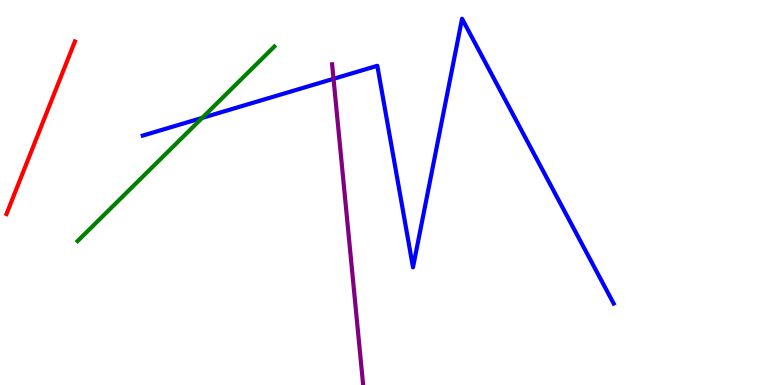[{'lines': ['blue', 'red'], 'intersections': []}, {'lines': ['green', 'red'], 'intersections': []}, {'lines': ['purple', 'red'], 'intersections': []}, {'lines': ['blue', 'green'], 'intersections': [{'x': 2.61, 'y': 6.94}]}, {'lines': ['blue', 'purple'], 'intersections': [{'x': 4.3, 'y': 7.95}]}, {'lines': ['green', 'purple'], 'intersections': []}]